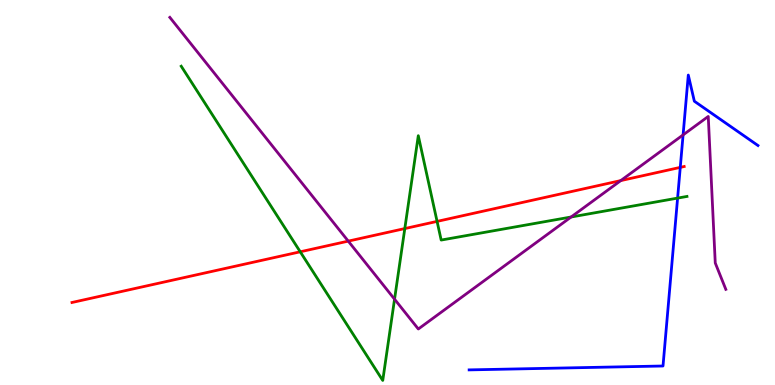[{'lines': ['blue', 'red'], 'intersections': [{'x': 8.78, 'y': 5.65}]}, {'lines': ['green', 'red'], 'intersections': [{'x': 3.87, 'y': 3.46}, {'x': 5.22, 'y': 4.06}, {'x': 5.64, 'y': 4.25}]}, {'lines': ['purple', 'red'], 'intersections': [{'x': 4.49, 'y': 3.74}, {'x': 8.01, 'y': 5.31}]}, {'lines': ['blue', 'green'], 'intersections': [{'x': 8.74, 'y': 4.85}]}, {'lines': ['blue', 'purple'], 'intersections': [{'x': 8.81, 'y': 6.5}]}, {'lines': ['green', 'purple'], 'intersections': [{'x': 5.09, 'y': 2.23}, {'x': 7.37, 'y': 4.36}]}]